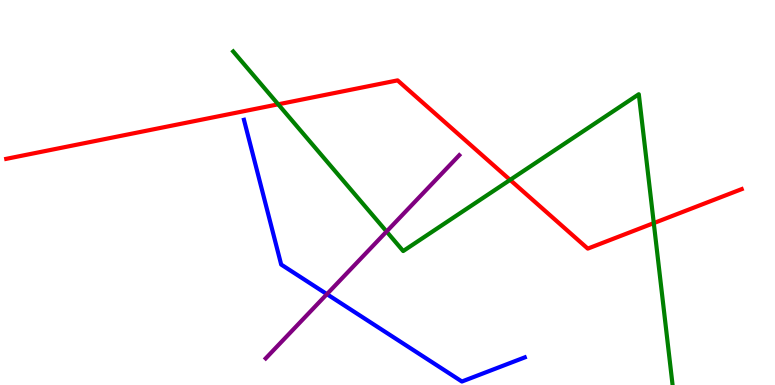[{'lines': ['blue', 'red'], 'intersections': []}, {'lines': ['green', 'red'], 'intersections': [{'x': 3.59, 'y': 7.29}, {'x': 6.58, 'y': 5.33}, {'x': 8.44, 'y': 4.21}]}, {'lines': ['purple', 'red'], 'intersections': []}, {'lines': ['blue', 'green'], 'intersections': []}, {'lines': ['blue', 'purple'], 'intersections': [{'x': 4.22, 'y': 2.36}]}, {'lines': ['green', 'purple'], 'intersections': [{'x': 4.99, 'y': 3.99}]}]